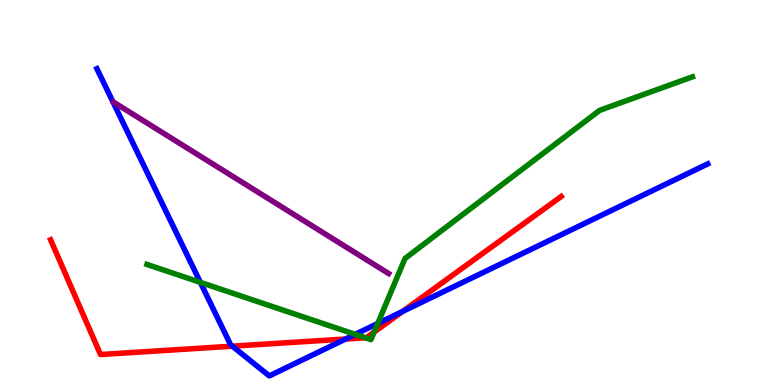[{'lines': ['blue', 'red'], 'intersections': [{'x': 3.0, 'y': 1.01}, {'x': 4.46, 'y': 1.19}, {'x': 5.2, 'y': 1.91}]}, {'lines': ['green', 'red'], 'intersections': [{'x': 4.71, 'y': 1.23}, {'x': 4.83, 'y': 1.37}]}, {'lines': ['purple', 'red'], 'intersections': []}, {'lines': ['blue', 'green'], 'intersections': [{'x': 2.59, 'y': 2.67}, {'x': 4.58, 'y': 1.32}, {'x': 4.87, 'y': 1.6}]}, {'lines': ['blue', 'purple'], 'intersections': []}, {'lines': ['green', 'purple'], 'intersections': []}]